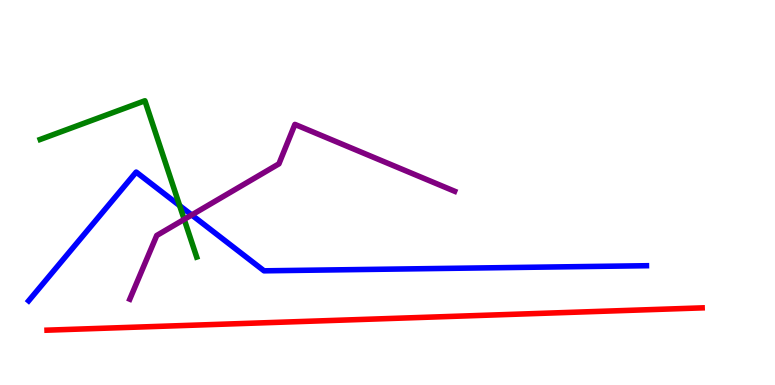[{'lines': ['blue', 'red'], 'intersections': []}, {'lines': ['green', 'red'], 'intersections': []}, {'lines': ['purple', 'red'], 'intersections': []}, {'lines': ['blue', 'green'], 'intersections': [{'x': 2.32, 'y': 4.66}]}, {'lines': ['blue', 'purple'], 'intersections': [{'x': 2.47, 'y': 4.42}]}, {'lines': ['green', 'purple'], 'intersections': [{'x': 2.38, 'y': 4.3}]}]